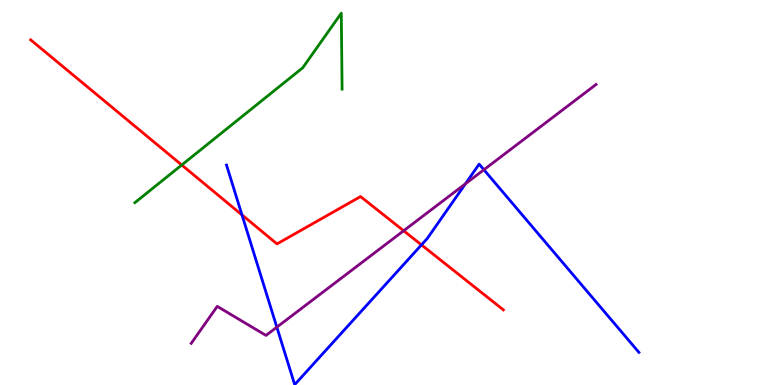[{'lines': ['blue', 'red'], 'intersections': [{'x': 3.12, 'y': 4.42}, {'x': 5.44, 'y': 3.64}]}, {'lines': ['green', 'red'], 'intersections': [{'x': 2.35, 'y': 5.71}]}, {'lines': ['purple', 'red'], 'intersections': [{'x': 5.21, 'y': 4.01}]}, {'lines': ['blue', 'green'], 'intersections': []}, {'lines': ['blue', 'purple'], 'intersections': [{'x': 3.57, 'y': 1.5}, {'x': 6.01, 'y': 5.23}, {'x': 6.24, 'y': 5.59}]}, {'lines': ['green', 'purple'], 'intersections': []}]